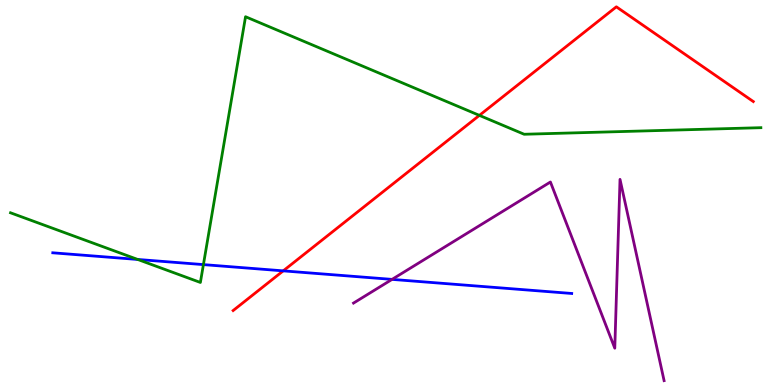[{'lines': ['blue', 'red'], 'intersections': [{'x': 3.65, 'y': 2.96}]}, {'lines': ['green', 'red'], 'intersections': [{'x': 6.19, 'y': 7.0}]}, {'lines': ['purple', 'red'], 'intersections': []}, {'lines': ['blue', 'green'], 'intersections': [{'x': 1.78, 'y': 3.26}, {'x': 2.62, 'y': 3.13}]}, {'lines': ['blue', 'purple'], 'intersections': [{'x': 5.06, 'y': 2.74}]}, {'lines': ['green', 'purple'], 'intersections': []}]